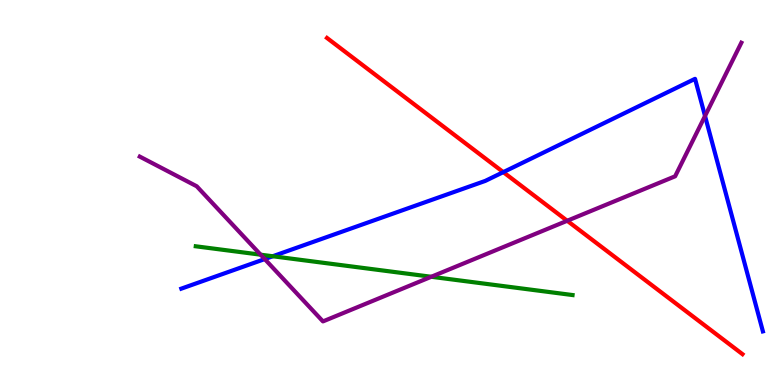[{'lines': ['blue', 'red'], 'intersections': [{'x': 6.49, 'y': 5.53}]}, {'lines': ['green', 'red'], 'intersections': []}, {'lines': ['purple', 'red'], 'intersections': [{'x': 7.32, 'y': 4.27}]}, {'lines': ['blue', 'green'], 'intersections': [{'x': 3.52, 'y': 3.34}]}, {'lines': ['blue', 'purple'], 'intersections': [{'x': 3.42, 'y': 3.27}, {'x': 9.1, 'y': 6.99}]}, {'lines': ['green', 'purple'], 'intersections': [{'x': 3.36, 'y': 3.38}, {'x': 5.56, 'y': 2.81}]}]